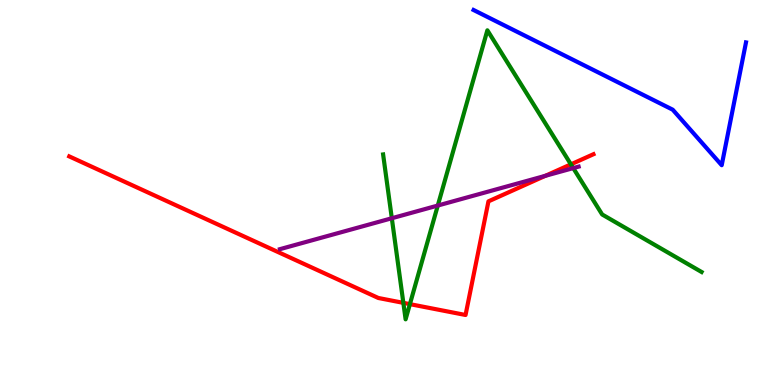[{'lines': ['blue', 'red'], 'intersections': []}, {'lines': ['green', 'red'], 'intersections': [{'x': 5.2, 'y': 2.13}, {'x': 5.29, 'y': 2.1}, {'x': 7.37, 'y': 5.73}]}, {'lines': ['purple', 'red'], 'intersections': [{'x': 7.04, 'y': 5.43}]}, {'lines': ['blue', 'green'], 'intersections': []}, {'lines': ['blue', 'purple'], 'intersections': []}, {'lines': ['green', 'purple'], 'intersections': [{'x': 5.06, 'y': 4.33}, {'x': 5.65, 'y': 4.66}, {'x': 7.4, 'y': 5.63}]}]